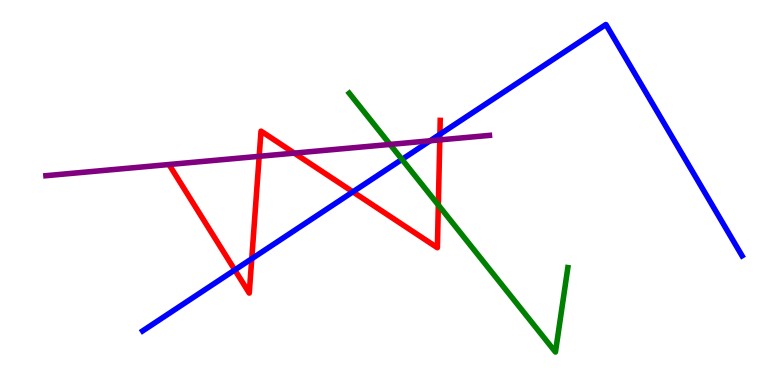[{'lines': ['blue', 'red'], 'intersections': [{'x': 3.03, 'y': 2.99}, {'x': 3.25, 'y': 3.28}, {'x': 4.55, 'y': 5.02}, {'x': 5.68, 'y': 6.51}]}, {'lines': ['green', 'red'], 'intersections': [{'x': 5.66, 'y': 4.67}]}, {'lines': ['purple', 'red'], 'intersections': [{'x': 3.34, 'y': 5.94}, {'x': 3.8, 'y': 6.02}, {'x': 5.67, 'y': 6.37}]}, {'lines': ['blue', 'green'], 'intersections': [{'x': 5.19, 'y': 5.86}]}, {'lines': ['blue', 'purple'], 'intersections': [{'x': 5.55, 'y': 6.34}]}, {'lines': ['green', 'purple'], 'intersections': [{'x': 5.03, 'y': 6.25}]}]